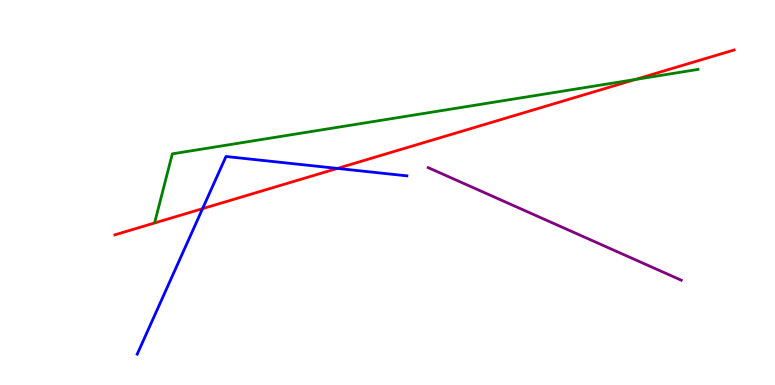[{'lines': ['blue', 'red'], 'intersections': [{'x': 2.61, 'y': 4.58}, {'x': 4.35, 'y': 5.63}]}, {'lines': ['green', 'red'], 'intersections': [{'x': 8.2, 'y': 7.94}]}, {'lines': ['purple', 'red'], 'intersections': []}, {'lines': ['blue', 'green'], 'intersections': []}, {'lines': ['blue', 'purple'], 'intersections': []}, {'lines': ['green', 'purple'], 'intersections': []}]